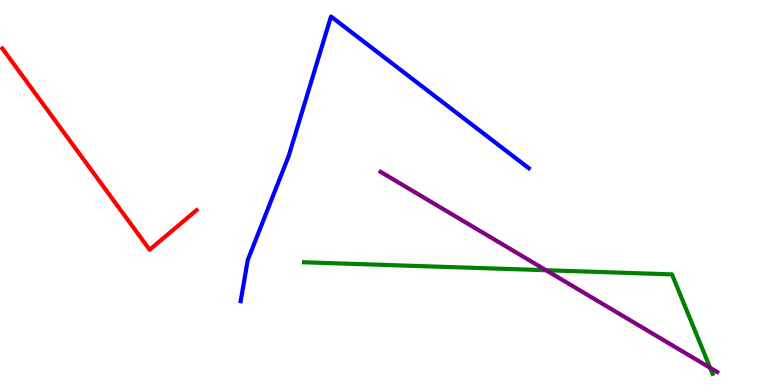[{'lines': ['blue', 'red'], 'intersections': []}, {'lines': ['green', 'red'], 'intersections': []}, {'lines': ['purple', 'red'], 'intersections': []}, {'lines': ['blue', 'green'], 'intersections': []}, {'lines': ['blue', 'purple'], 'intersections': []}, {'lines': ['green', 'purple'], 'intersections': [{'x': 7.05, 'y': 2.98}, {'x': 9.16, 'y': 0.445}]}]